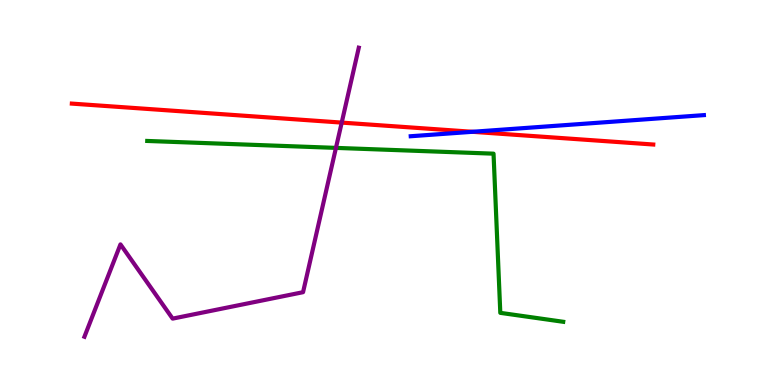[{'lines': ['blue', 'red'], 'intersections': [{'x': 6.1, 'y': 6.58}]}, {'lines': ['green', 'red'], 'intersections': []}, {'lines': ['purple', 'red'], 'intersections': [{'x': 4.41, 'y': 6.82}]}, {'lines': ['blue', 'green'], 'intersections': []}, {'lines': ['blue', 'purple'], 'intersections': []}, {'lines': ['green', 'purple'], 'intersections': [{'x': 4.33, 'y': 6.16}]}]